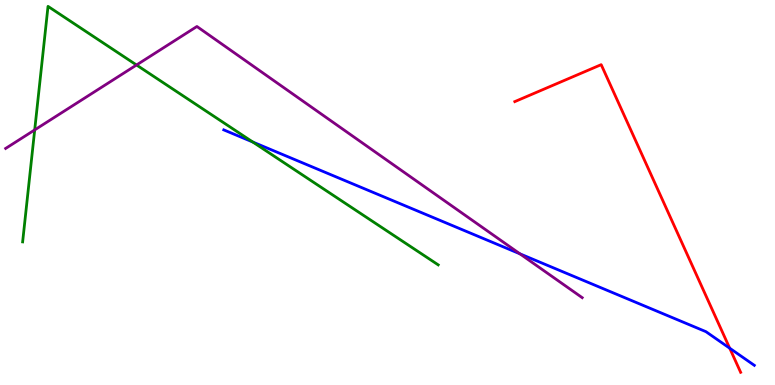[{'lines': ['blue', 'red'], 'intersections': [{'x': 9.42, 'y': 0.955}]}, {'lines': ['green', 'red'], 'intersections': []}, {'lines': ['purple', 'red'], 'intersections': []}, {'lines': ['blue', 'green'], 'intersections': [{'x': 3.26, 'y': 6.31}]}, {'lines': ['blue', 'purple'], 'intersections': [{'x': 6.71, 'y': 3.41}]}, {'lines': ['green', 'purple'], 'intersections': [{'x': 0.448, 'y': 6.63}, {'x': 1.76, 'y': 8.31}]}]